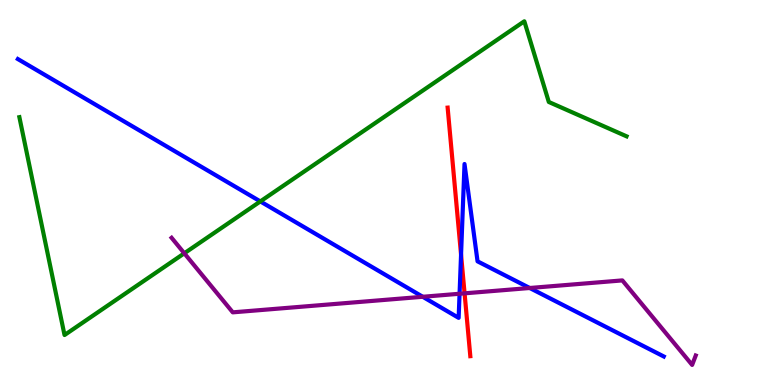[{'lines': ['blue', 'red'], 'intersections': [{'x': 5.95, 'y': 3.38}]}, {'lines': ['green', 'red'], 'intersections': []}, {'lines': ['purple', 'red'], 'intersections': [{'x': 5.99, 'y': 2.38}]}, {'lines': ['blue', 'green'], 'intersections': [{'x': 3.36, 'y': 4.77}]}, {'lines': ['blue', 'purple'], 'intersections': [{'x': 5.45, 'y': 2.29}, {'x': 5.93, 'y': 2.37}, {'x': 6.84, 'y': 2.52}]}, {'lines': ['green', 'purple'], 'intersections': [{'x': 2.38, 'y': 3.42}]}]